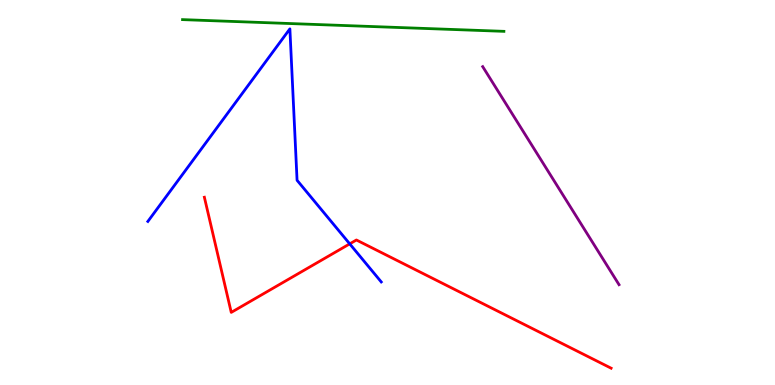[{'lines': ['blue', 'red'], 'intersections': [{'x': 4.51, 'y': 3.67}]}, {'lines': ['green', 'red'], 'intersections': []}, {'lines': ['purple', 'red'], 'intersections': []}, {'lines': ['blue', 'green'], 'intersections': []}, {'lines': ['blue', 'purple'], 'intersections': []}, {'lines': ['green', 'purple'], 'intersections': []}]